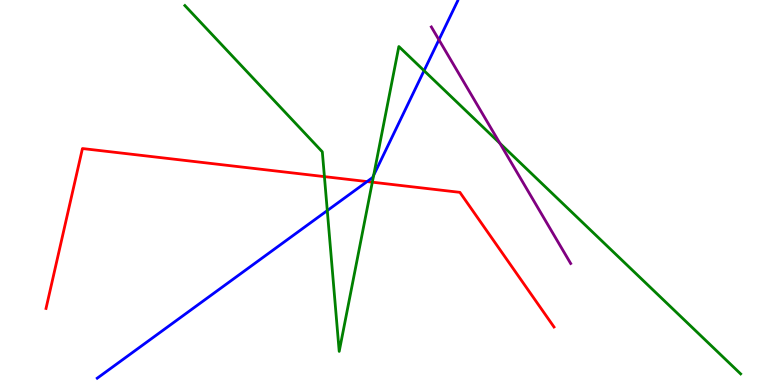[{'lines': ['blue', 'red'], 'intersections': [{'x': 4.74, 'y': 5.28}]}, {'lines': ['green', 'red'], 'intersections': [{'x': 4.19, 'y': 5.41}, {'x': 4.8, 'y': 5.27}]}, {'lines': ['purple', 'red'], 'intersections': []}, {'lines': ['blue', 'green'], 'intersections': [{'x': 4.22, 'y': 4.53}, {'x': 4.82, 'y': 5.45}, {'x': 5.47, 'y': 8.16}]}, {'lines': ['blue', 'purple'], 'intersections': [{'x': 5.66, 'y': 8.97}]}, {'lines': ['green', 'purple'], 'intersections': [{'x': 6.45, 'y': 6.28}]}]